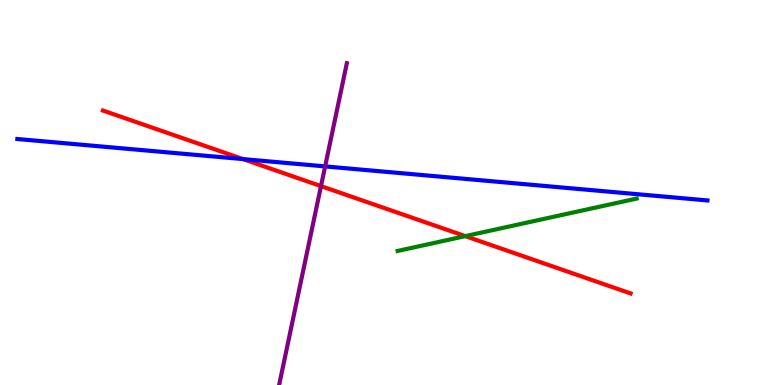[{'lines': ['blue', 'red'], 'intersections': [{'x': 3.14, 'y': 5.87}]}, {'lines': ['green', 'red'], 'intersections': [{'x': 6.0, 'y': 3.87}]}, {'lines': ['purple', 'red'], 'intersections': [{'x': 4.14, 'y': 5.17}]}, {'lines': ['blue', 'green'], 'intersections': []}, {'lines': ['blue', 'purple'], 'intersections': [{'x': 4.2, 'y': 5.68}]}, {'lines': ['green', 'purple'], 'intersections': []}]